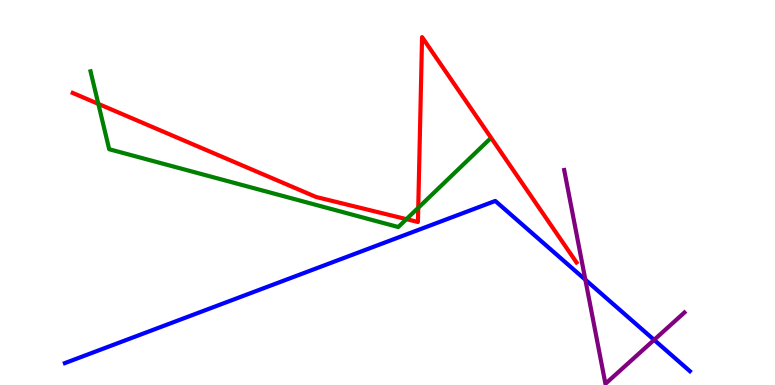[{'lines': ['blue', 'red'], 'intersections': []}, {'lines': ['green', 'red'], 'intersections': [{'x': 1.27, 'y': 7.3}, {'x': 5.24, 'y': 4.31}, {'x': 5.4, 'y': 4.6}]}, {'lines': ['purple', 'red'], 'intersections': []}, {'lines': ['blue', 'green'], 'intersections': []}, {'lines': ['blue', 'purple'], 'intersections': [{'x': 7.55, 'y': 2.73}, {'x': 8.44, 'y': 1.17}]}, {'lines': ['green', 'purple'], 'intersections': []}]